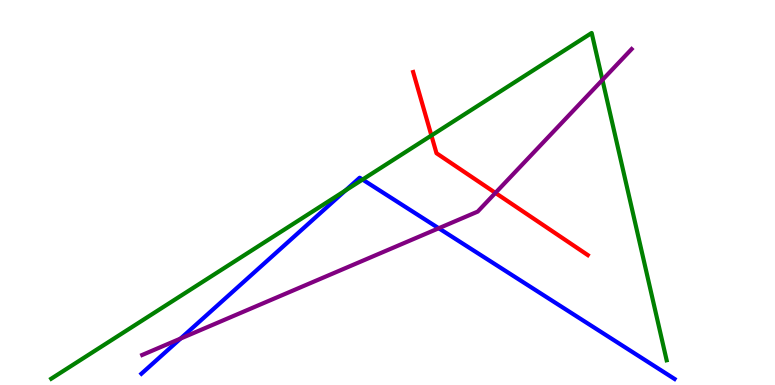[{'lines': ['blue', 'red'], 'intersections': []}, {'lines': ['green', 'red'], 'intersections': [{'x': 5.57, 'y': 6.48}]}, {'lines': ['purple', 'red'], 'intersections': [{'x': 6.39, 'y': 4.99}]}, {'lines': ['blue', 'green'], 'intersections': [{'x': 4.46, 'y': 5.05}, {'x': 4.68, 'y': 5.34}]}, {'lines': ['blue', 'purple'], 'intersections': [{'x': 2.33, 'y': 1.21}, {'x': 5.66, 'y': 4.07}]}, {'lines': ['green', 'purple'], 'intersections': [{'x': 7.77, 'y': 7.92}]}]